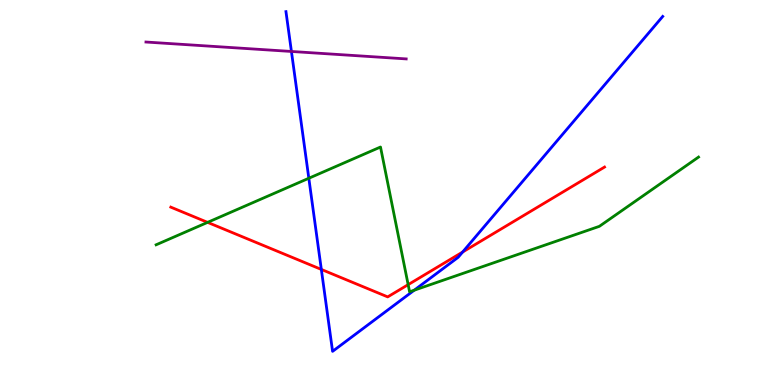[{'lines': ['blue', 'red'], 'intersections': [{'x': 4.15, 'y': 3.0}, {'x': 5.97, 'y': 3.45}]}, {'lines': ['green', 'red'], 'intersections': [{'x': 2.68, 'y': 4.22}, {'x': 5.27, 'y': 2.61}]}, {'lines': ['purple', 'red'], 'intersections': []}, {'lines': ['blue', 'green'], 'intersections': [{'x': 3.98, 'y': 5.37}, {'x': 5.35, 'y': 2.46}]}, {'lines': ['blue', 'purple'], 'intersections': [{'x': 3.76, 'y': 8.66}]}, {'lines': ['green', 'purple'], 'intersections': []}]